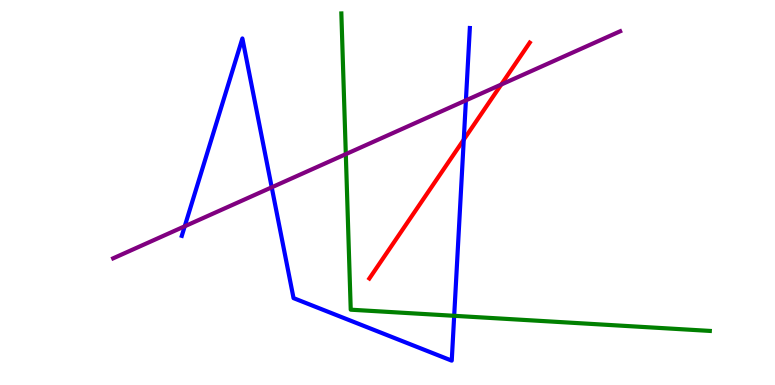[{'lines': ['blue', 'red'], 'intersections': [{'x': 5.98, 'y': 6.37}]}, {'lines': ['green', 'red'], 'intersections': []}, {'lines': ['purple', 'red'], 'intersections': [{'x': 6.47, 'y': 7.8}]}, {'lines': ['blue', 'green'], 'intersections': [{'x': 5.86, 'y': 1.8}]}, {'lines': ['blue', 'purple'], 'intersections': [{'x': 2.38, 'y': 4.12}, {'x': 3.51, 'y': 5.13}, {'x': 6.01, 'y': 7.39}]}, {'lines': ['green', 'purple'], 'intersections': [{'x': 4.46, 'y': 6.0}]}]